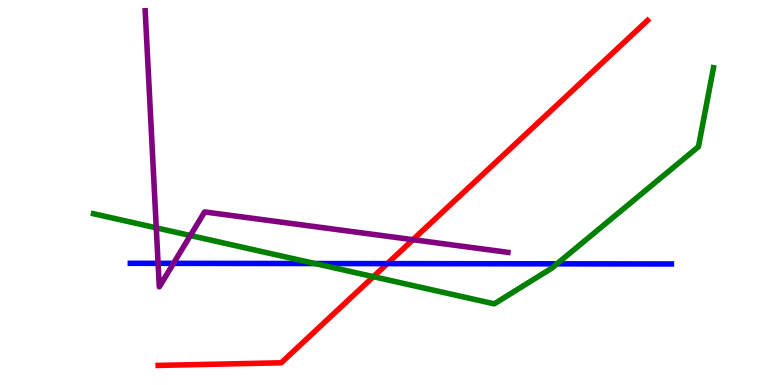[{'lines': ['blue', 'red'], 'intersections': [{'x': 5.0, 'y': 3.15}]}, {'lines': ['green', 'red'], 'intersections': [{'x': 4.82, 'y': 2.81}]}, {'lines': ['purple', 'red'], 'intersections': [{'x': 5.33, 'y': 3.77}]}, {'lines': ['blue', 'green'], 'intersections': [{'x': 4.06, 'y': 3.16}, {'x': 7.19, 'y': 3.15}]}, {'lines': ['blue', 'purple'], 'intersections': [{'x': 2.04, 'y': 3.16}, {'x': 2.24, 'y': 3.16}]}, {'lines': ['green', 'purple'], 'intersections': [{'x': 2.02, 'y': 4.08}, {'x': 2.46, 'y': 3.88}]}]